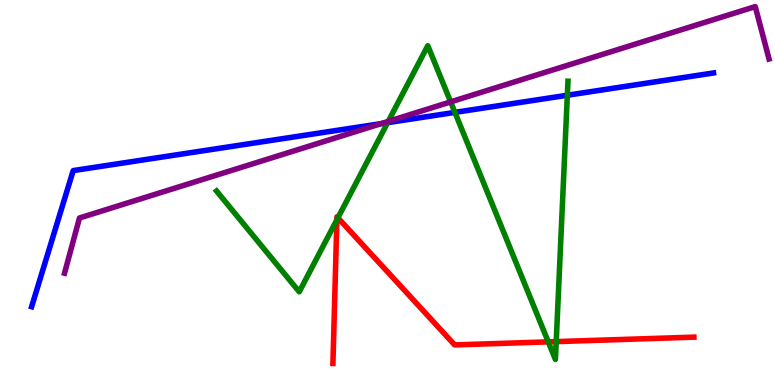[{'lines': ['blue', 'red'], 'intersections': []}, {'lines': ['green', 'red'], 'intersections': [{'x': 4.35, 'y': 4.29}, {'x': 4.36, 'y': 4.34}, {'x': 7.07, 'y': 1.12}, {'x': 7.18, 'y': 1.13}]}, {'lines': ['purple', 'red'], 'intersections': []}, {'lines': ['blue', 'green'], 'intersections': [{'x': 5.0, 'y': 6.81}, {'x': 5.87, 'y': 7.08}, {'x': 7.32, 'y': 7.53}]}, {'lines': ['blue', 'purple'], 'intersections': [{'x': 4.92, 'y': 6.79}]}, {'lines': ['green', 'purple'], 'intersections': [{'x': 5.01, 'y': 6.85}, {'x': 5.81, 'y': 7.35}]}]